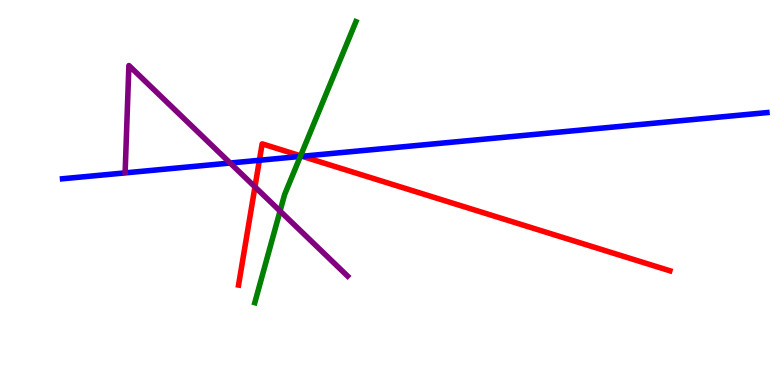[{'lines': ['blue', 'red'], 'intersections': [{'x': 3.35, 'y': 5.84}, {'x': 3.9, 'y': 5.94}]}, {'lines': ['green', 'red'], 'intersections': [{'x': 3.88, 'y': 5.95}]}, {'lines': ['purple', 'red'], 'intersections': [{'x': 3.29, 'y': 5.15}]}, {'lines': ['blue', 'green'], 'intersections': [{'x': 3.88, 'y': 5.94}]}, {'lines': ['blue', 'purple'], 'intersections': [{'x': 2.97, 'y': 5.77}]}, {'lines': ['green', 'purple'], 'intersections': [{'x': 3.61, 'y': 4.52}]}]